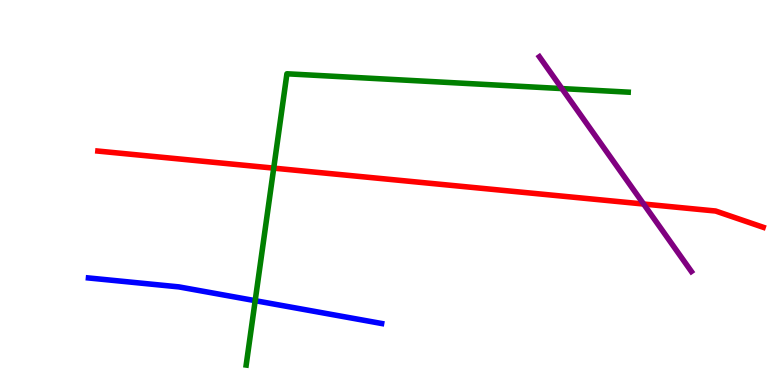[{'lines': ['blue', 'red'], 'intersections': []}, {'lines': ['green', 'red'], 'intersections': [{'x': 3.53, 'y': 5.63}]}, {'lines': ['purple', 'red'], 'intersections': [{'x': 8.31, 'y': 4.7}]}, {'lines': ['blue', 'green'], 'intersections': [{'x': 3.29, 'y': 2.19}]}, {'lines': ['blue', 'purple'], 'intersections': []}, {'lines': ['green', 'purple'], 'intersections': [{'x': 7.25, 'y': 7.7}]}]